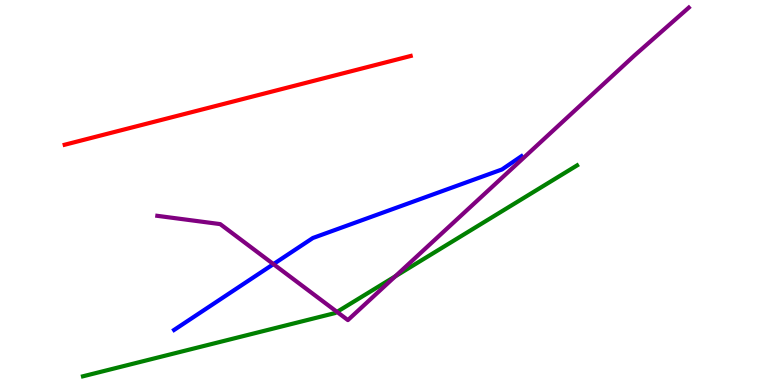[{'lines': ['blue', 'red'], 'intersections': []}, {'lines': ['green', 'red'], 'intersections': []}, {'lines': ['purple', 'red'], 'intersections': []}, {'lines': ['blue', 'green'], 'intersections': []}, {'lines': ['blue', 'purple'], 'intersections': [{'x': 3.53, 'y': 3.14}]}, {'lines': ['green', 'purple'], 'intersections': [{'x': 4.35, 'y': 1.9}, {'x': 5.1, 'y': 2.82}]}]